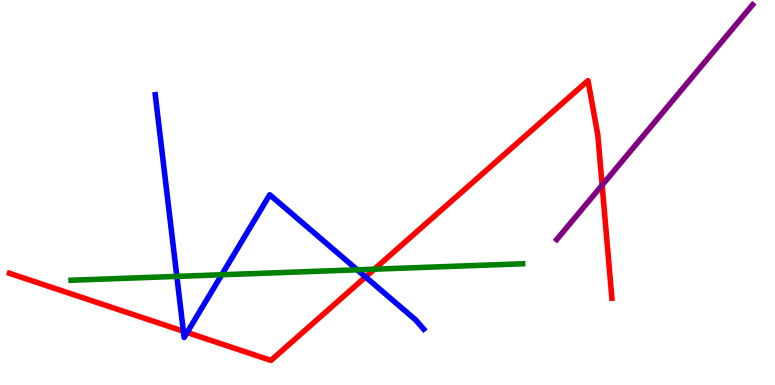[{'lines': ['blue', 'red'], 'intersections': [{'x': 2.37, 'y': 1.4}, {'x': 2.41, 'y': 1.36}, {'x': 4.72, 'y': 2.81}]}, {'lines': ['green', 'red'], 'intersections': [{'x': 4.83, 'y': 3.01}]}, {'lines': ['purple', 'red'], 'intersections': [{'x': 7.77, 'y': 5.19}]}, {'lines': ['blue', 'green'], 'intersections': [{'x': 2.28, 'y': 2.82}, {'x': 2.86, 'y': 2.86}, {'x': 4.61, 'y': 2.99}]}, {'lines': ['blue', 'purple'], 'intersections': []}, {'lines': ['green', 'purple'], 'intersections': []}]